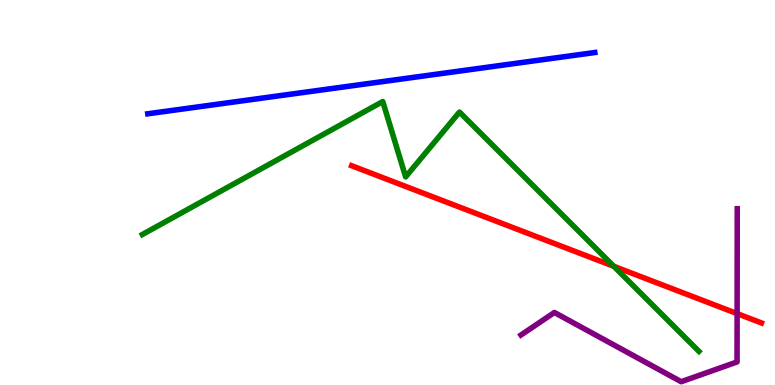[{'lines': ['blue', 'red'], 'intersections': []}, {'lines': ['green', 'red'], 'intersections': [{'x': 7.92, 'y': 3.08}]}, {'lines': ['purple', 'red'], 'intersections': [{'x': 9.51, 'y': 1.85}]}, {'lines': ['blue', 'green'], 'intersections': []}, {'lines': ['blue', 'purple'], 'intersections': []}, {'lines': ['green', 'purple'], 'intersections': []}]